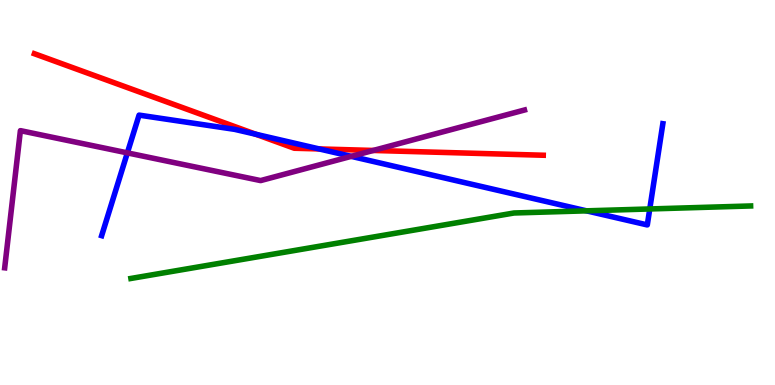[{'lines': ['blue', 'red'], 'intersections': [{'x': 3.3, 'y': 6.51}, {'x': 4.12, 'y': 6.13}]}, {'lines': ['green', 'red'], 'intersections': []}, {'lines': ['purple', 'red'], 'intersections': [{'x': 4.82, 'y': 6.09}]}, {'lines': ['blue', 'green'], 'intersections': [{'x': 7.57, 'y': 4.52}, {'x': 8.38, 'y': 4.57}]}, {'lines': ['blue', 'purple'], 'intersections': [{'x': 1.64, 'y': 6.03}, {'x': 4.53, 'y': 5.94}]}, {'lines': ['green', 'purple'], 'intersections': []}]